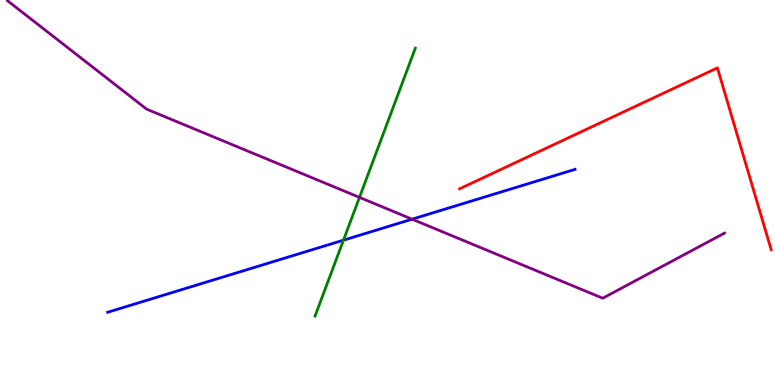[{'lines': ['blue', 'red'], 'intersections': []}, {'lines': ['green', 'red'], 'intersections': []}, {'lines': ['purple', 'red'], 'intersections': []}, {'lines': ['blue', 'green'], 'intersections': [{'x': 4.43, 'y': 3.76}]}, {'lines': ['blue', 'purple'], 'intersections': [{'x': 5.32, 'y': 4.31}]}, {'lines': ['green', 'purple'], 'intersections': [{'x': 4.64, 'y': 4.87}]}]